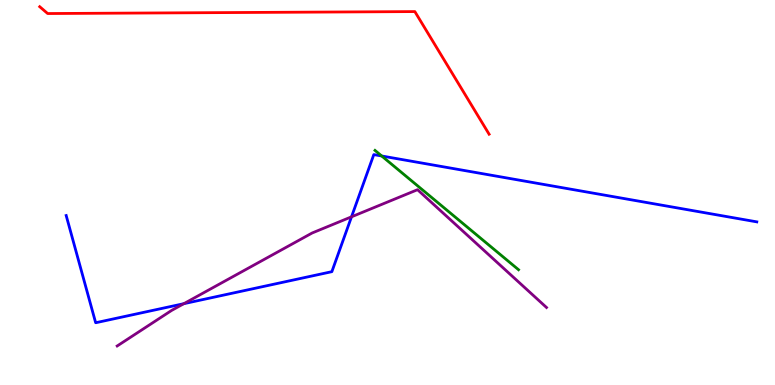[{'lines': ['blue', 'red'], 'intersections': []}, {'lines': ['green', 'red'], 'intersections': []}, {'lines': ['purple', 'red'], 'intersections': []}, {'lines': ['blue', 'green'], 'intersections': [{'x': 4.93, 'y': 5.95}]}, {'lines': ['blue', 'purple'], 'intersections': [{'x': 2.37, 'y': 2.11}, {'x': 4.54, 'y': 4.37}]}, {'lines': ['green', 'purple'], 'intersections': []}]